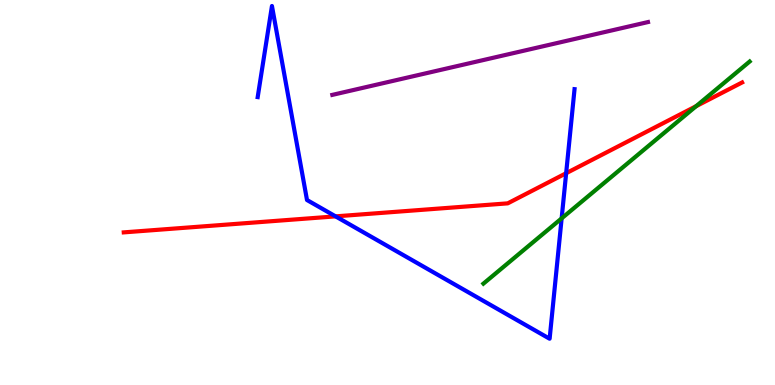[{'lines': ['blue', 'red'], 'intersections': [{'x': 4.33, 'y': 4.38}, {'x': 7.31, 'y': 5.5}]}, {'lines': ['green', 'red'], 'intersections': [{'x': 8.98, 'y': 7.24}]}, {'lines': ['purple', 'red'], 'intersections': []}, {'lines': ['blue', 'green'], 'intersections': [{'x': 7.25, 'y': 4.33}]}, {'lines': ['blue', 'purple'], 'intersections': []}, {'lines': ['green', 'purple'], 'intersections': []}]